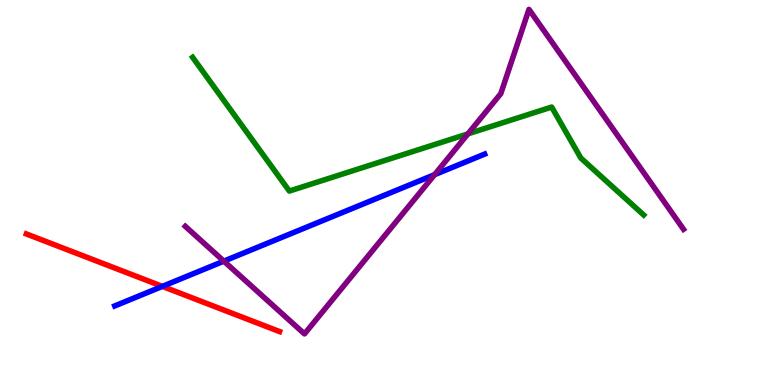[{'lines': ['blue', 'red'], 'intersections': [{'x': 2.1, 'y': 2.56}]}, {'lines': ['green', 'red'], 'intersections': []}, {'lines': ['purple', 'red'], 'intersections': []}, {'lines': ['blue', 'green'], 'intersections': []}, {'lines': ['blue', 'purple'], 'intersections': [{'x': 2.89, 'y': 3.22}, {'x': 5.61, 'y': 5.46}]}, {'lines': ['green', 'purple'], 'intersections': [{'x': 6.04, 'y': 6.52}]}]